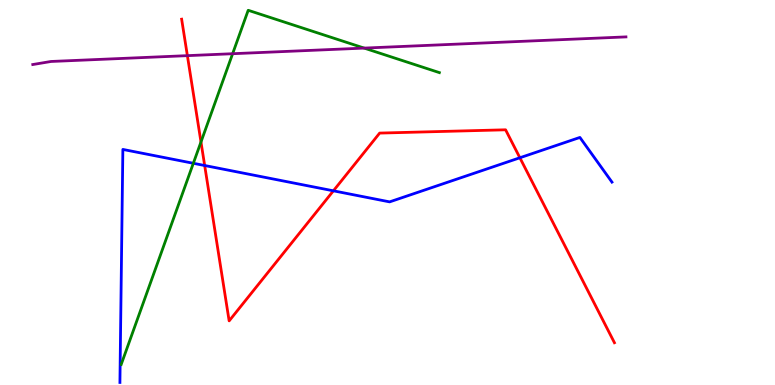[{'lines': ['blue', 'red'], 'intersections': [{'x': 2.64, 'y': 5.7}, {'x': 4.3, 'y': 5.04}, {'x': 6.71, 'y': 5.9}]}, {'lines': ['green', 'red'], 'intersections': [{'x': 2.59, 'y': 6.31}]}, {'lines': ['purple', 'red'], 'intersections': [{'x': 2.42, 'y': 8.55}]}, {'lines': ['blue', 'green'], 'intersections': [{'x': 2.49, 'y': 5.76}]}, {'lines': ['blue', 'purple'], 'intersections': []}, {'lines': ['green', 'purple'], 'intersections': [{'x': 3.0, 'y': 8.6}, {'x': 4.7, 'y': 8.75}]}]